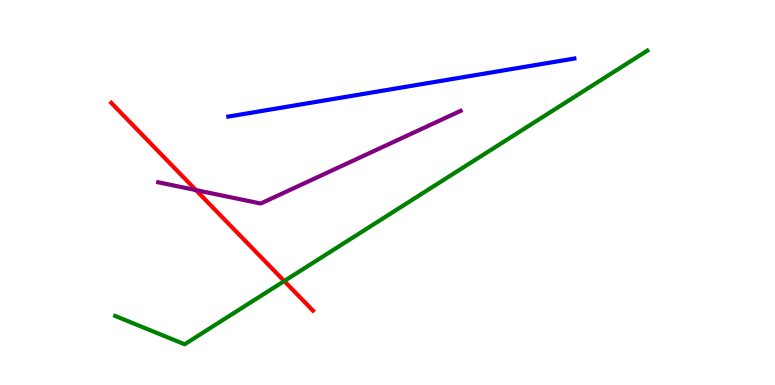[{'lines': ['blue', 'red'], 'intersections': []}, {'lines': ['green', 'red'], 'intersections': [{'x': 3.67, 'y': 2.7}]}, {'lines': ['purple', 'red'], 'intersections': [{'x': 2.53, 'y': 5.06}]}, {'lines': ['blue', 'green'], 'intersections': []}, {'lines': ['blue', 'purple'], 'intersections': []}, {'lines': ['green', 'purple'], 'intersections': []}]